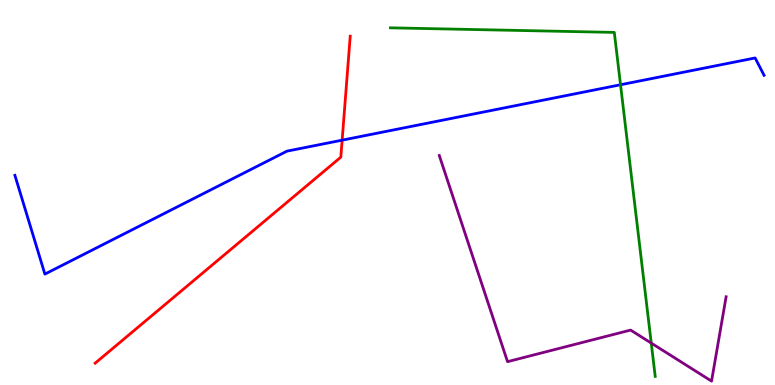[{'lines': ['blue', 'red'], 'intersections': [{'x': 4.41, 'y': 6.36}]}, {'lines': ['green', 'red'], 'intersections': []}, {'lines': ['purple', 'red'], 'intersections': []}, {'lines': ['blue', 'green'], 'intersections': [{'x': 8.01, 'y': 7.8}]}, {'lines': ['blue', 'purple'], 'intersections': []}, {'lines': ['green', 'purple'], 'intersections': [{'x': 8.4, 'y': 1.09}]}]